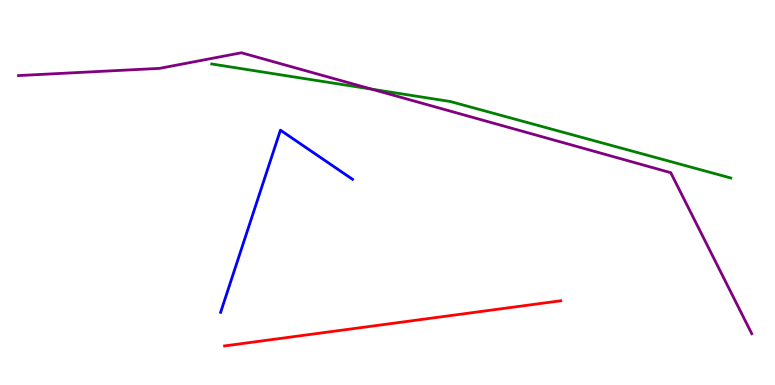[{'lines': ['blue', 'red'], 'intersections': []}, {'lines': ['green', 'red'], 'intersections': []}, {'lines': ['purple', 'red'], 'intersections': []}, {'lines': ['blue', 'green'], 'intersections': []}, {'lines': ['blue', 'purple'], 'intersections': []}, {'lines': ['green', 'purple'], 'intersections': [{'x': 4.8, 'y': 7.68}]}]